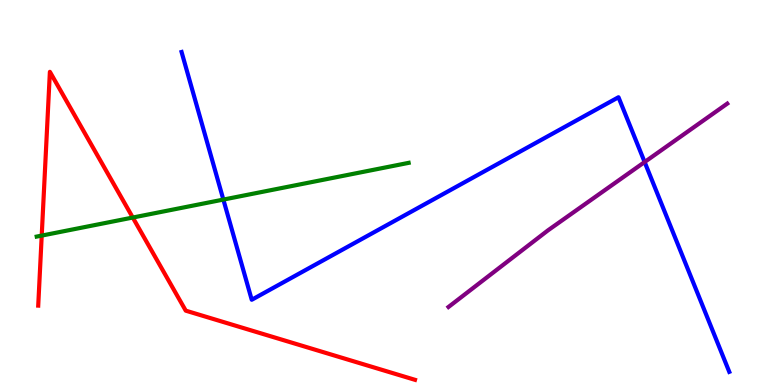[{'lines': ['blue', 'red'], 'intersections': []}, {'lines': ['green', 'red'], 'intersections': [{'x': 0.538, 'y': 3.88}, {'x': 1.71, 'y': 4.35}]}, {'lines': ['purple', 'red'], 'intersections': []}, {'lines': ['blue', 'green'], 'intersections': [{'x': 2.88, 'y': 4.82}]}, {'lines': ['blue', 'purple'], 'intersections': [{'x': 8.32, 'y': 5.79}]}, {'lines': ['green', 'purple'], 'intersections': []}]